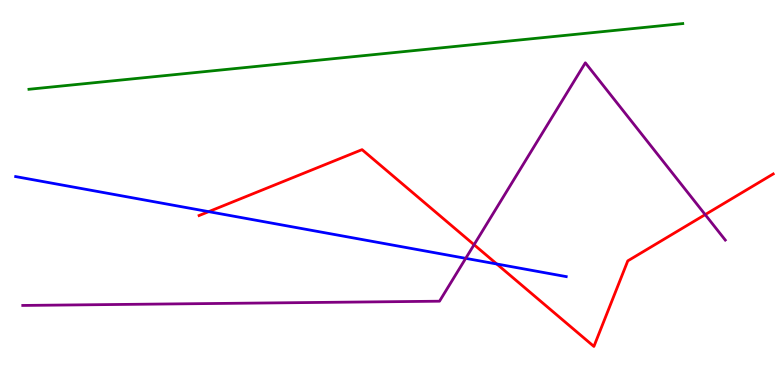[{'lines': ['blue', 'red'], 'intersections': [{'x': 2.69, 'y': 4.5}, {'x': 6.41, 'y': 3.14}]}, {'lines': ['green', 'red'], 'intersections': []}, {'lines': ['purple', 'red'], 'intersections': [{'x': 6.12, 'y': 3.64}, {'x': 9.1, 'y': 4.43}]}, {'lines': ['blue', 'green'], 'intersections': []}, {'lines': ['blue', 'purple'], 'intersections': [{'x': 6.01, 'y': 3.29}]}, {'lines': ['green', 'purple'], 'intersections': []}]